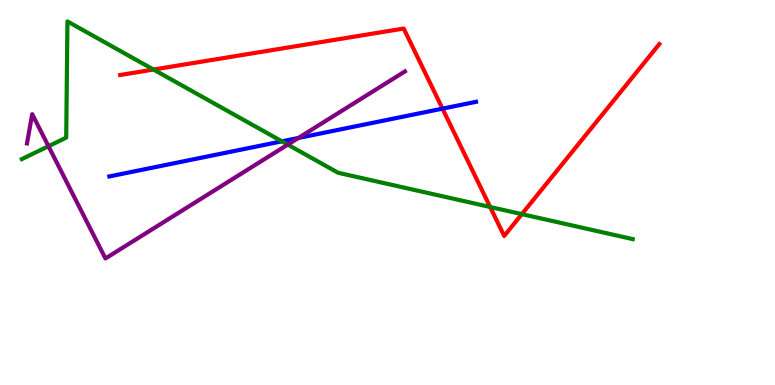[{'lines': ['blue', 'red'], 'intersections': [{'x': 5.71, 'y': 7.18}]}, {'lines': ['green', 'red'], 'intersections': [{'x': 1.98, 'y': 8.19}, {'x': 6.32, 'y': 4.62}, {'x': 6.73, 'y': 4.44}]}, {'lines': ['purple', 'red'], 'intersections': []}, {'lines': ['blue', 'green'], 'intersections': [{'x': 3.64, 'y': 6.33}]}, {'lines': ['blue', 'purple'], 'intersections': [{'x': 3.85, 'y': 6.42}]}, {'lines': ['green', 'purple'], 'intersections': [{'x': 0.626, 'y': 6.2}, {'x': 3.71, 'y': 6.24}]}]